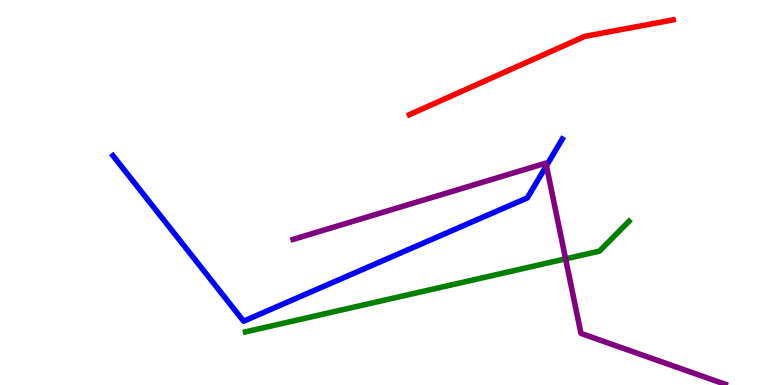[{'lines': ['blue', 'red'], 'intersections': []}, {'lines': ['green', 'red'], 'intersections': []}, {'lines': ['purple', 'red'], 'intersections': []}, {'lines': ['blue', 'green'], 'intersections': []}, {'lines': ['blue', 'purple'], 'intersections': [{'x': 7.05, 'y': 5.7}]}, {'lines': ['green', 'purple'], 'intersections': [{'x': 7.3, 'y': 3.28}]}]